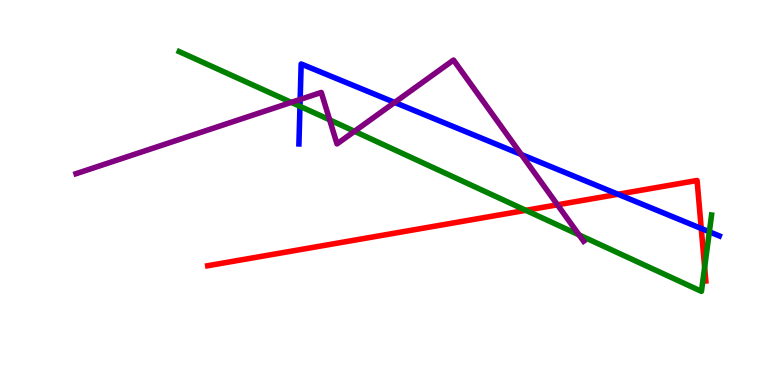[{'lines': ['blue', 'red'], 'intersections': [{'x': 7.97, 'y': 4.95}, {'x': 9.05, 'y': 4.07}]}, {'lines': ['green', 'red'], 'intersections': [{'x': 6.78, 'y': 4.54}, {'x': 9.09, 'y': 3.06}]}, {'lines': ['purple', 'red'], 'intersections': [{'x': 7.19, 'y': 4.68}]}, {'lines': ['blue', 'green'], 'intersections': [{'x': 3.87, 'y': 7.24}, {'x': 9.15, 'y': 3.98}]}, {'lines': ['blue', 'purple'], 'intersections': [{'x': 3.87, 'y': 7.42}, {'x': 5.09, 'y': 7.34}, {'x': 6.73, 'y': 5.99}]}, {'lines': ['green', 'purple'], 'intersections': [{'x': 3.76, 'y': 7.34}, {'x': 4.25, 'y': 6.89}, {'x': 4.57, 'y': 6.59}, {'x': 7.47, 'y': 3.9}]}]